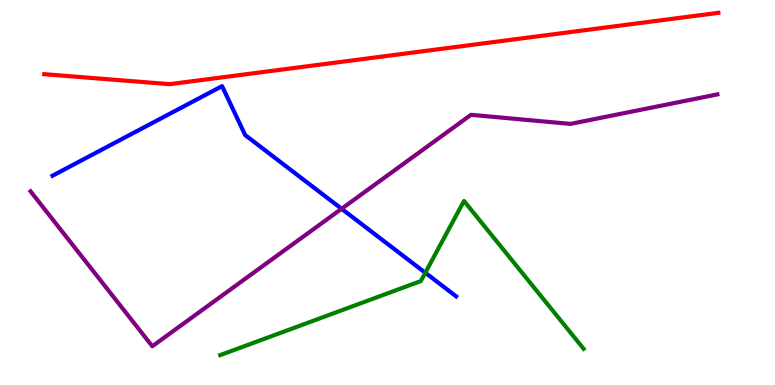[{'lines': ['blue', 'red'], 'intersections': []}, {'lines': ['green', 'red'], 'intersections': []}, {'lines': ['purple', 'red'], 'intersections': []}, {'lines': ['blue', 'green'], 'intersections': [{'x': 5.49, 'y': 2.92}]}, {'lines': ['blue', 'purple'], 'intersections': [{'x': 4.41, 'y': 4.58}]}, {'lines': ['green', 'purple'], 'intersections': []}]